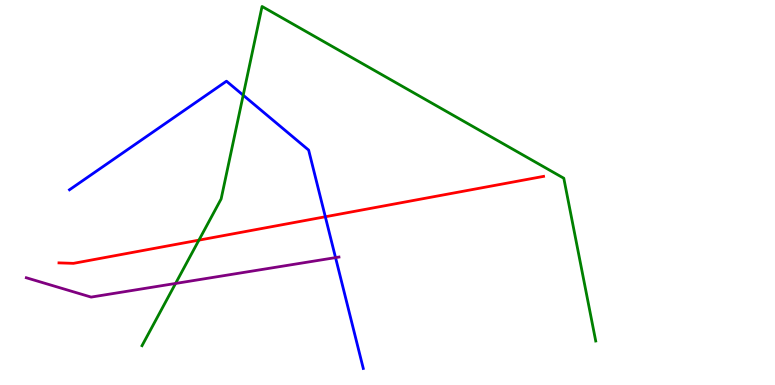[{'lines': ['blue', 'red'], 'intersections': [{'x': 4.2, 'y': 4.37}]}, {'lines': ['green', 'red'], 'intersections': [{'x': 2.57, 'y': 3.76}]}, {'lines': ['purple', 'red'], 'intersections': []}, {'lines': ['blue', 'green'], 'intersections': [{'x': 3.14, 'y': 7.53}]}, {'lines': ['blue', 'purple'], 'intersections': [{'x': 4.33, 'y': 3.31}]}, {'lines': ['green', 'purple'], 'intersections': [{'x': 2.27, 'y': 2.64}]}]